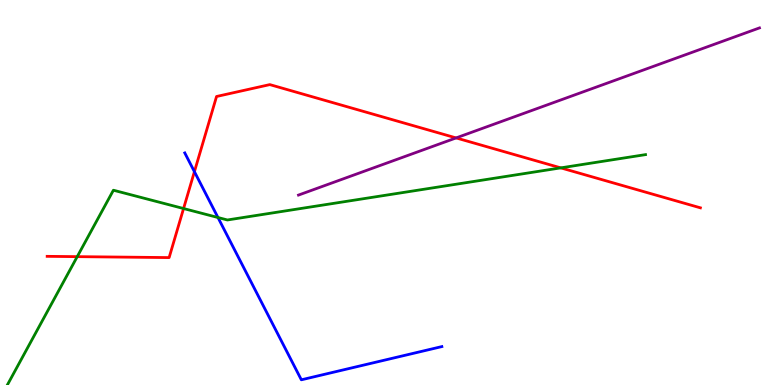[{'lines': ['blue', 'red'], 'intersections': [{'x': 2.51, 'y': 5.54}]}, {'lines': ['green', 'red'], 'intersections': [{'x': 0.997, 'y': 3.33}, {'x': 2.37, 'y': 4.58}, {'x': 7.24, 'y': 5.64}]}, {'lines': ['purple', 'red'], 'intersections': [{'x': 5.89, 'y': 6.42}]}, {'lines': ['blue', 'green'], 'intersections': [{'x': 2.81, 'y': 4.35}]}, {'lines': ['blue', 'purple'], 'intersections': []}, {'lines': ['green', 'purple'], 'intersections': []}]